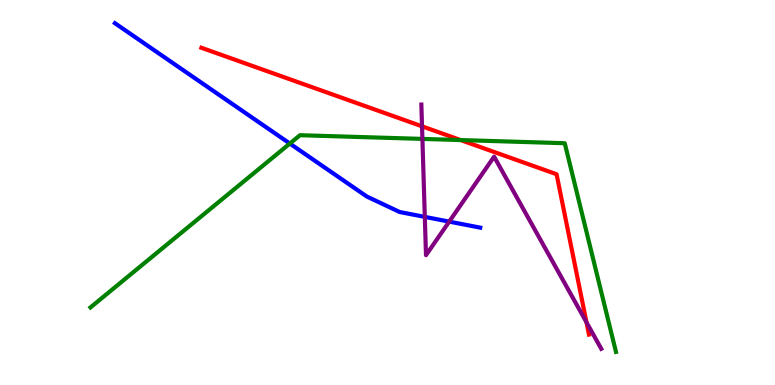[{'lines': ['blue', 'red'], 'intersections': []}, {'lines': ['green', 'red'], 'intersections': [{'x': 5.94, 'y': 6.36}]}, {'lines': ['purple', 'red'], 'intersections': [{'x': 5.45, 'y': 6.72}, {'x': 7.57, 'y': 1.63}]}, {'lines': ['blue', 'green'], 'intersections': [{'x': 3.74, 'y': 6.27}]}, {'lines': ['blue', 'purple'], 'intersections': [{'x': 5.48, 'y': 4.37}, {'x': 5.8, 'y': 4.24}]}, {'lines': ['green', 'purple'], 'intersections': [{'x': 5.45, 'y': 6.39}]}]